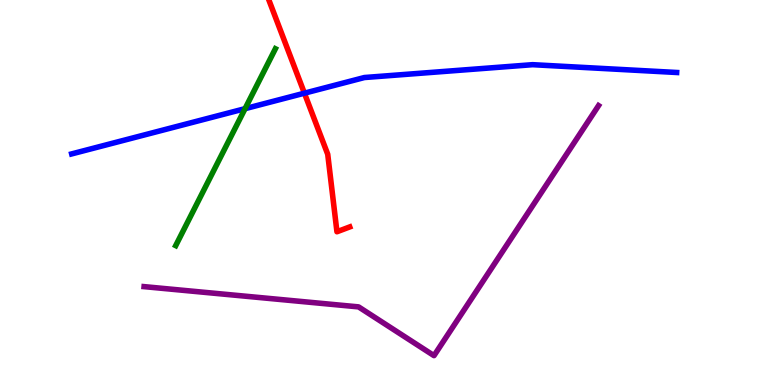[{'lines': ['blue', 'red'], 'intersections': [{'x': 3.93, 'y': 7.58}]}, {'lines': ['green', 'red'], 'intersections': []}, {'lines': ['purple', 'red'], 'intersections': []}, {'lines': ['blue', 'green'], 'intersections': [{'x': 3.16, 'y': 7.18}]}, {'lines': ['blue', 'purple'], 'intersections': []}, {'lines': ['green', 'purple'], 'intersections': []}]